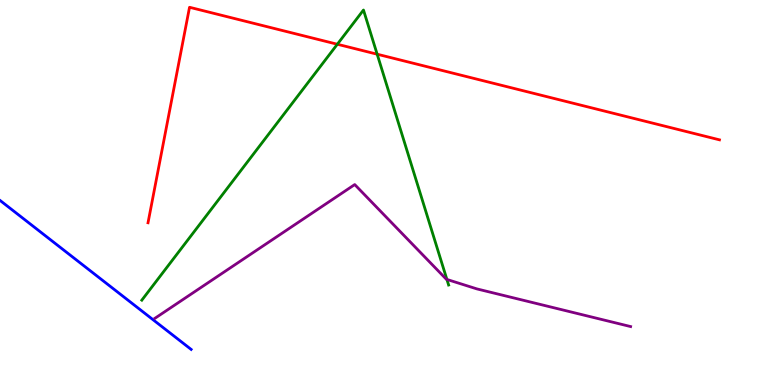[{'lines': ['blue', 'red'], 'intersections': []}, {'lines': ['green', 'red'], 'intersections': [{'x': 4.35, 'y': 8.85}, {'x': 4.87, 'y': 8.59}]}, {'lines': ['purple', 'red'], 'intersections': []}, {'lines': ['blue', 'green'], 'intersections': []}, {'lines': ['blue', 'purple'], 'intersections': []}, {'lines': ['green', 'purple'], 'intersections': [{'x': 5.77, 'y': 2.74}]}]